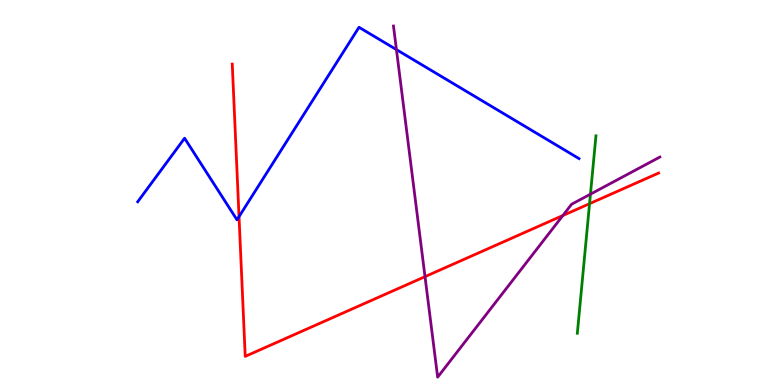[{'lines': ['blue', 'red'], 'intersections': [{'x': 3.08, 'y': 4.37}]}, {'lines': ['green', 'red'], 'intersections': [{'x': 7.61, 'y': 4.71}]}, {'lines': ['purple', 'red'], 'intersections': [{'x': 5.48, 'y': 2.81}, {'x': 7.26, 'y': 4.4}]}, {'lines': ['blue', 'green'], 'intersections': []}, {'lines': ['blue', 'purple'], 'intersections': [{'x': 5.12, 'y': 8.71}]}, {'lines': ['green', 'purple'], 'intersections': [{'x': 7.62, 'y': 4.96}]}]